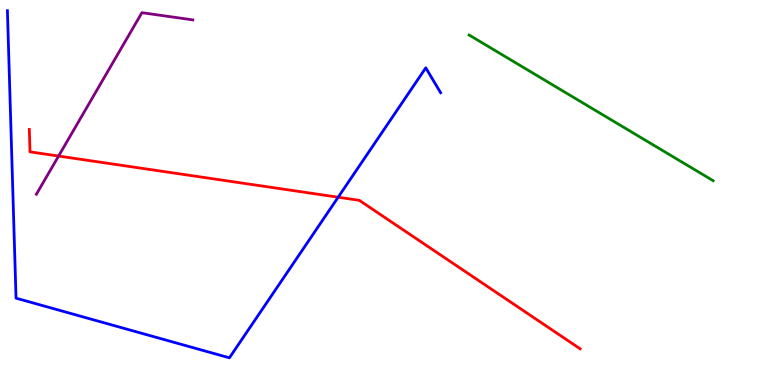[{'lines': ['blue', 'red'], 'intersections': [{'x': 4.36, 'y': 4.88}]}, {'lines': ['green', 'red'], 'intersections': []}, {'lines': ['purple', 'red'], 'intersections': [{'x': 0.756, 'y': 5.95}]}, {'lines': ['blue', 'green'], 'intersections': []}, {'lines': ['blue', 'purple'], 'intersections': []}, {'lines': ['green', 'purple'], 'intersections': []}]